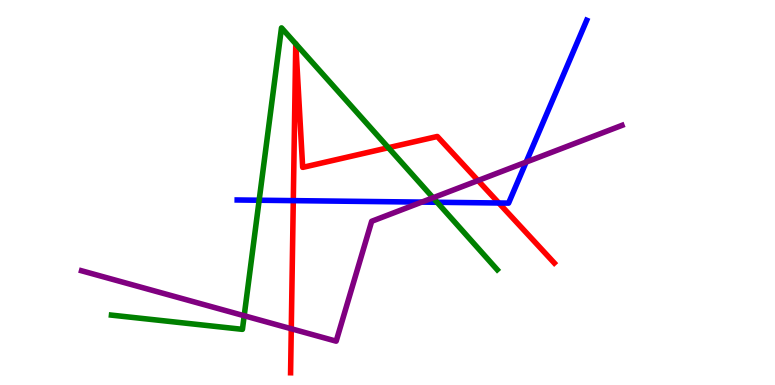[{'lines': ['blue', 'red'], 'intersections': [{'x': 3.78, 'y': 4.79}, {'x': 6.44, 'y': 4.73}]}, {'lines': ['green', 'red'], 'intersections': [{'x': 3.82, 'y': 8.86}, {'x': 3.82, 'y': 8.86}, {'x': 5.01, 'y': 6.16}]}, {'lines': ['purple', 'red'], 'intersections': [{'x': 3.76, 'y': 1.46}, {'x': 6.17, 'y': 5.31}]}, {'lines': ['blue', 'green'], 'intersections': [{'x': 3.34, 'y': 4.8}, {'x': 5.64, 'y': 4.75}]}, {'lines': ['blue', 'purple'], 'intersections': [{'x': 5.44, 'y': 4.75}, {'x': 6.79, 'y': 5.79}]}, {'lines': ['green', 'purple'], 'intersections': [{'x': 3.15, 'y': 1.8}, {'x': 5.59, 'y': 4.86}]}]